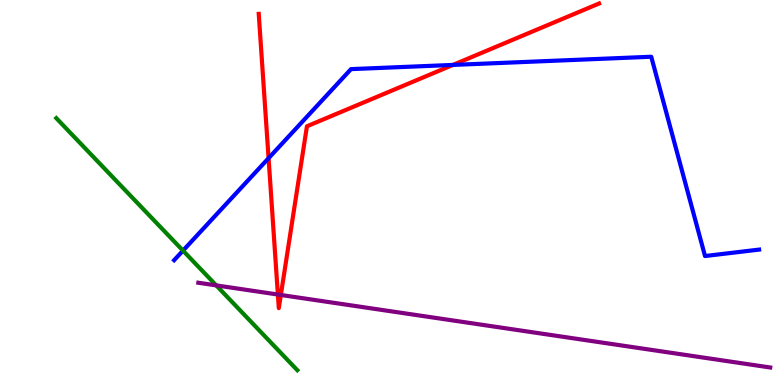[{'lines': ['blue', 'red'], 'intersections': [{'x': 3.47, 'y': 5.89}, {'x': 5.84, 'y': 8.31}]}, {'lines': ['green', 'red'], 'intersections': []}, {'lines': ['purple', 'red'], 'intersections': [{'x': 3.59, 'y': 2.35}, {'x': 3.62, 'y': 2.34}]}, {'lines': ['blue', 'green'], 'intersections': [{'x': 2.36, 'y': 3.49}]}, {'lines': ['blue', 'purple'], 'intersections': []}, {'lines': ['green', 'purple'], 'intersections': [{'x': 2.79, 'y': 2.59}]}]